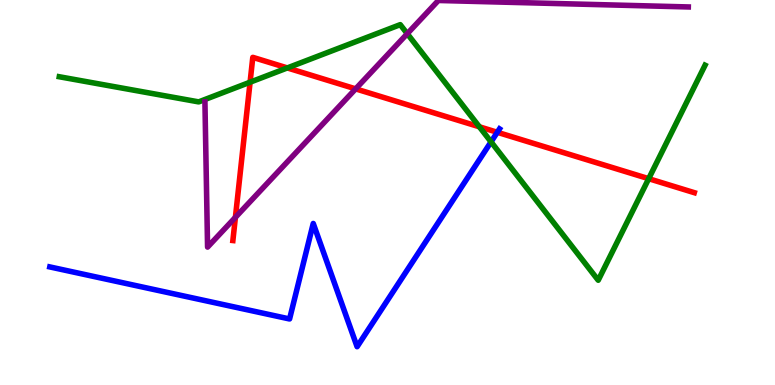[{'lines': ['blue', 'red'], 'intersections': [{'x': 6.42, 'y': 6.56}]}, {'lines': ['green', 'red'], 'intersections': [{'x': 3.23, 'y': 7.87}, {'x': 3.71, 'y': 8.24}, {'x': 6.19, 'y': 6.71}, {'x': 8.37, 'y': 5.36}]}, {'lines': ['purple', 'red'], 'intersections': [{'x': 3.04, 'y': 4.35}, {'x': 4.59, 'y': 7.69}]}, {'lines': ['blue', 'green'], 'intersections': [{'x': 6.34, 'y': 6.32}]}, {'lines': ['blue', 'purple'], 'intersections': []}, {'lines': ['green', 'purple'], 'intersections': [{'x': 5.26, 'y': 9.12}]}]